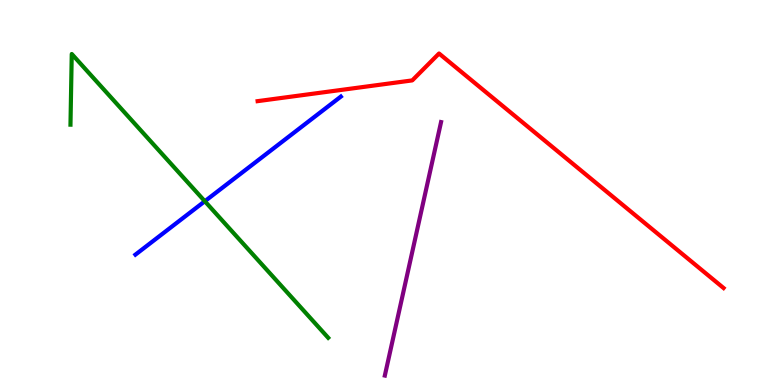[{'lines': ['blue', 'red'], 'intersections': []}, {'lines': ['green', 'red'], 'intersections': []}, {'lines': ['purple', 'red'], 'intersections': []}, {'lines': ['blue', 'green'], 'intersections': [{'x': 2.64, 'y': 4.77}]}, {'lines': ['blue', 'purple'], 'intersections': []}, {'lines': ['green', 'purple'], 'intersections': []}]